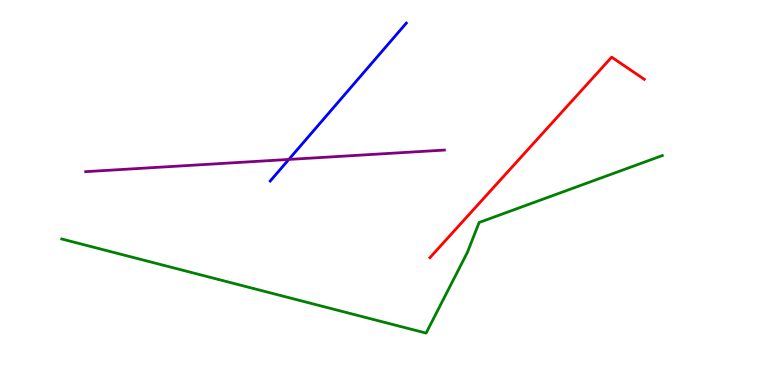[{'lines': ['blue', 'red'], 'intersections': []}, {'lines': ['green', 'red'], 'intersections': []}, {'lines': ['purple', 'red'], 'intersections': []}, {'lines': ['blue', 'green'], 'intersections': []}, {'lines': ['blue', 'purple'], 'intersections': [{'x': 3.73, 'y': 5.86}]}, {'lines': ['green', 'purple'], 'intersections': []}]